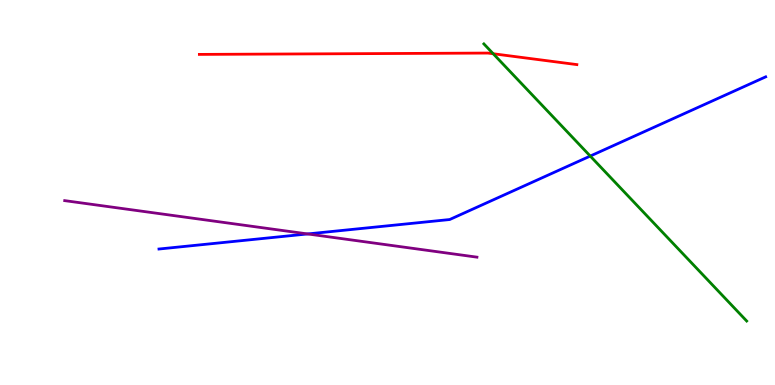[{'lines': ['blue', 'red'], 'intersections': []}, {'lines': ['green', 'red'], 'intersections': [{'x': 6.36, 'y': 8.6}]}, {'lines': ['purple', 'red'], 'intersections': []}, {'lines': ['blue', 'green'], 'intersections': [{'x': 7.62, 'y': 5.95}]}, {'lines': ['blue', 'purple'], 'intersections': [{'x': 3.97, 'y': 3.92}]}, {'lines': ['green', 'purple'], 'intersections': []}]